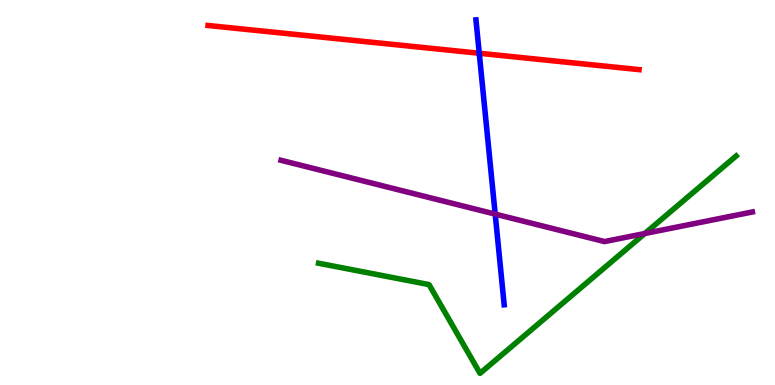[{'lines': ['blue', 'red'], 'intersections': [{'x': 6.18, 'y': 8.62}]}, {'lines': ['green', 'red'], 'intersections': []}, {'lines': ['purple', 'red'], 'intersections': []}, {'lines': ['blue', 'green'], 'intersections': []}, {'lines': ['blue', 'purple'], 'intersections': [{'x': 6.39, 'y': 4.44}]}, {'lines': ['green', 'purple'], 'intersections': [{'x': 8.32, 'y': 3.93}]}]